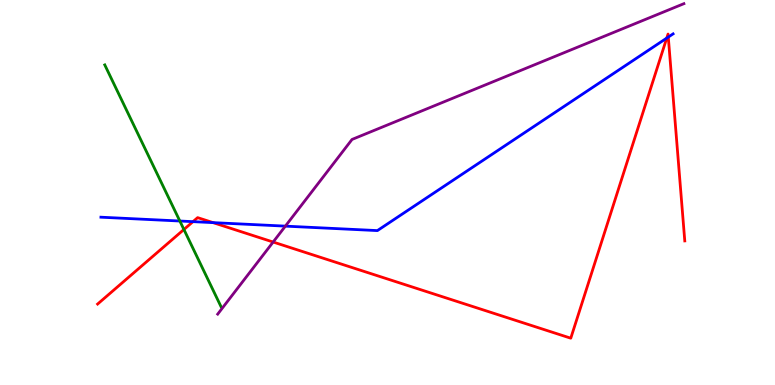[{'lines': ['blue', 'red'], 'intersections': [{'x': 2.49, 'y': 4.24}, {'x': 2.75, 'y': 4.22}, {'x': 8.6, 'y': 9.01}, {'x': 8.62, 'y': 9.04}]}, {'lines': ['green', 'red'], 'intersections': [{'x': 2.37, 'y': 4.04}]}, {'lines': ['purple', 'red'], 'intersections': [{'x': 3.52, 'y': 3.71}]}, {'lines': ['blue', 'green'], 'intersections': [{'x': 2.32, 'y': 4.26}]}, {'lines': ['blue', 'purple'], 'intersections': [{'x': 3.68, 'y': 4.13}]}, {'lines': ['green', 'purple'], 'intersections': []}]